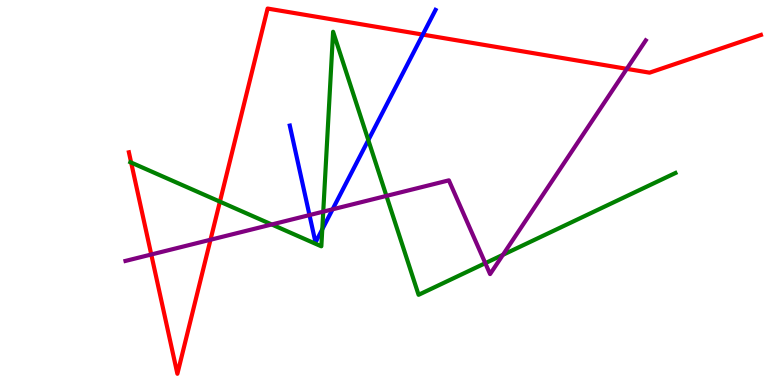[{'lines': ['blue', 'red'], 'intersections': [{'x': 5.46, 'y': 9.1}]}, {'lines': ['green', 'red'], 'intersections': [{'x': 1.69, 'y': 5.78}, {'x': 2.84, 'y': 4.76}]}, {'lines': ['purple', 'red'], 'intersections': [{'x': 1.95, 'y': 3.39}, {'x': 2.72, 'y': 3.77}, {'x': 8.09, 'y': 8.21}]}, {'lines': ['blue', 'green'], 'intersections': [{'x': 4.16, 'y': 4.04}, {'x': 4.75, 'y': 6.36}]}, {'lines': ['blue', 'purple'], 'intersections': [{'x': 3.99, 'y': 4.41}, {'x': 4.29, 'y': 4.56}]}, {'lines': ['green', 'purple'], 'intersections': [{'x': 3.51, 'y': 4.17}, {'x': 4.17, 'y': 4.5}, {'x': 4.99, 'y': 4.91}, {'x': 6.26, 'y': 3.16}, {'x': 6.49, 'y': 3.38}]}]